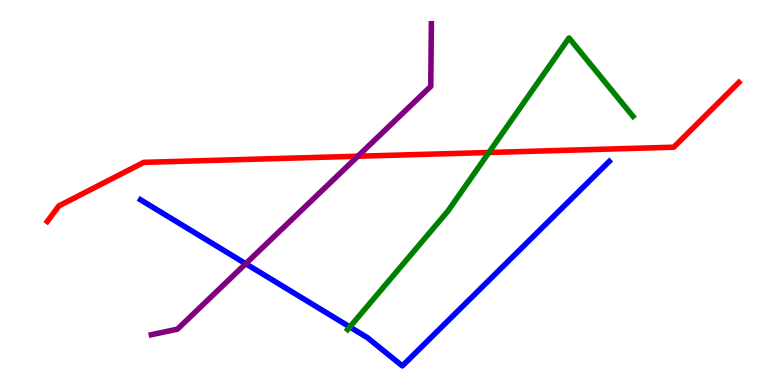[{'lines': ['blue', 'red'], 'intersections': []}, {'lines': ['green', 'red'], 'intersections': [{'x': 6.31, 'y': 6.04}]}, {'lines': ['purple', 'red'], 'intersections': [{'x': 4.62, 'y': 5.94}]}, {'lines': ['blue', 'green'], 'intersections': [{'x': 4.51, 'y': 1.51}]}, {'lines': ['blue', 'purple'], 'intersections': [{'x': 3.17, 'y': 3.15}]}, {'lines': ['green', 'purple'], 'intersections': []}]